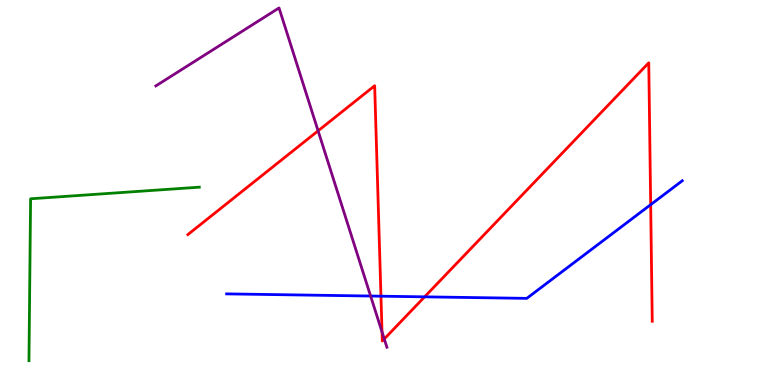[{'lines': ['blue', 'red'], 'intersections': [{'x': 4.92, 'y': 2.31}, {'x': 5.48, 'y': 2.29}, {'x': 8.4, 'y': 4.68}]}, {'lines': ['green', 'red'], 'intersections': []}, {'lines': ['purple', 'red'], 'intersections': [{'x': 4.1, 'y': 6.6}, {'x': 4.93, 'y': 1.38}, {'x': 4.96, 'y': 1.2}]}, {'lines': ['blue', 'green'], 'intersections': []}, {'lines': ['blue', 'purple'], 'intersections': [{'x': 4.78, 'y': 2.31}]}, {'lines': ['green', 'purple'], 'intersections': []}]